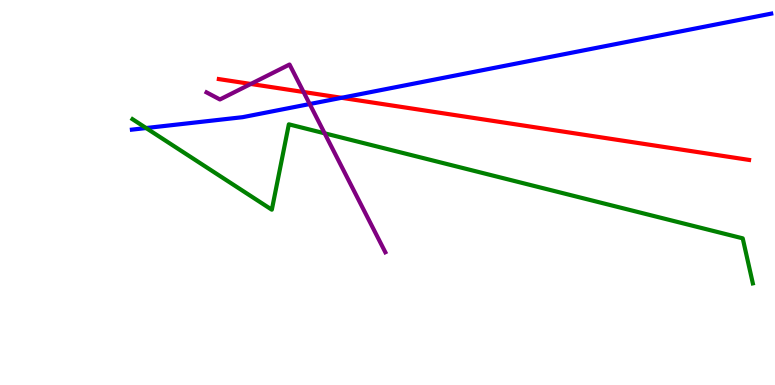[{'lines': ['blue', 'red'], 'intersections': [{'x': 4.41, 'y': 7.46}]}, {'lines': ['green', 'red'], 'intersections': []}, {'lines': ['purple', 'red'], 'intersections': [{'x': 3.24, 'y': 7.82}, {'x': 3.92, 'y': 7.61}]}, {'lines': ['blue', 'green'], 'intersections': [{'x': 1.89, 'y': 6.67}]}, {'lines': ['blue', 'purple'], 'intersections': [{'x': 4.0, 'y': 7.3}]}, {'lines': ['green', 'purple'], 'intersections': [{'x': 4.19, 'y': 6.54}]}]